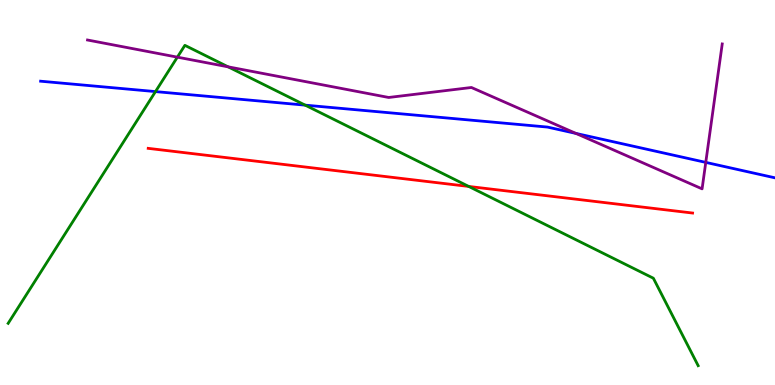[{'lines': ['blue', 'red'], 'intersections': []}, {'lines': ['green', 'red'], 'intersections': [{'x': 6.05, 'y': 5.16}]}, {'lines': ['purple', 'red'], 'intersections': []}, {'lines': ['blue', 'green'], 'intersections': [{'x': 2.01, 'y': 7.62}, {'x': 3.94, 'y': 7.27}]}, {'lines': ['blue', 'purple'], 'intersections': [{'x': 7.43, 'y': 6.53}, {'x': 9.11, 'y': 5.78}]}, {'lines': ['green', 'purple'], 'intersections': [{'x': 2.29, 'y': 8.52}, {'x': 2.94, 'y': 8.26}]}]